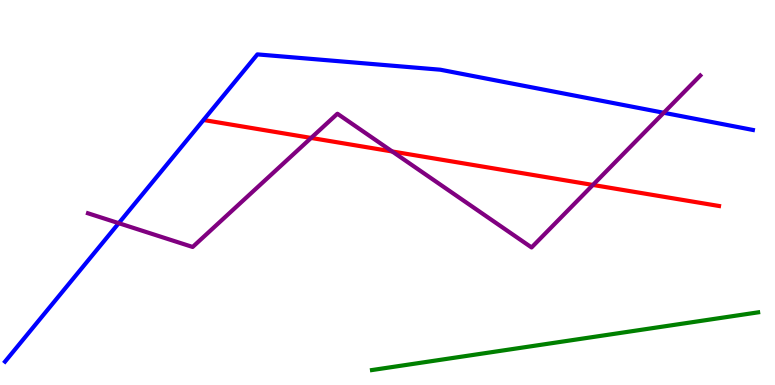[{'lines': ['blue', 'red'], 'intersections': []}, {'lines': ['green', 'red'], 'intersections': []}, {'lines': ['purple', 'red'], 'intersections': [{'x': 4.01, 'y': 6.42}, {'x': 5.06, 'y': 6.07}, {'x': 7.65, 'y': 5.2}]}, {'lines': ['blue', 'green'], 'intersections': []}, {'lines': ['blue', 'purple'], 'intersections': [{'x': 1.53, 'y': 4.2}, {'x': 8.56, 'y': 7.07}]}, {'lines': ['green', 'purple'], 'intersections': []}]